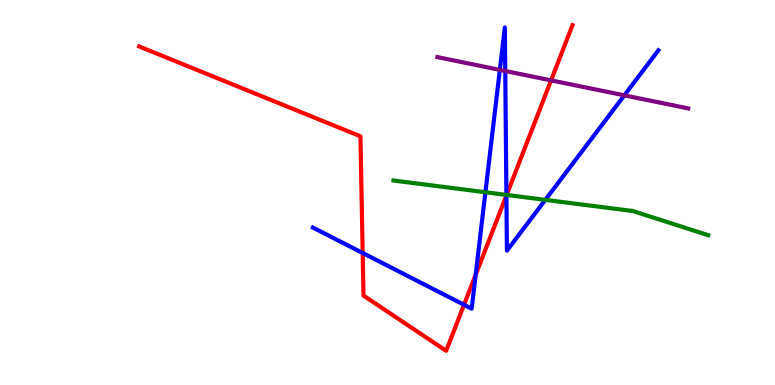[{'lines': ['blue', 'red'], 'intersections': [{'x': 4.68, 'y': 3.43}, {'x': 5.99, 'y': 2.08}, {'x': 6.14, 'y': 2.86}, {'x': 6.53, 'y': 4.92}]}, {'lines': ['green', 'red'], 'intersections': [{'x': 6.54, 'y': 4.94}]}, {'lines': ['purple', 'red'], 'intersections': [{'x': 7.11, 'y': 7.91}]}, {'lines': ['blue', 'green'], 'intersections': [{'x': 6.26, 'y': 5.01}, {'x': 6.53, 'y': 4.94}, {'x': 7.04, 'y': 4.81}]}, {'lines': ['blue', 'purple'], 'intersections': [{'x': 6.45, 'y': 8.18}, {'x': 6.52, 'y': 8.16}, {'x': 8.06, 'y': 7.52}]}, {'lines': ['green', 'purple'], 'intersections': []}]